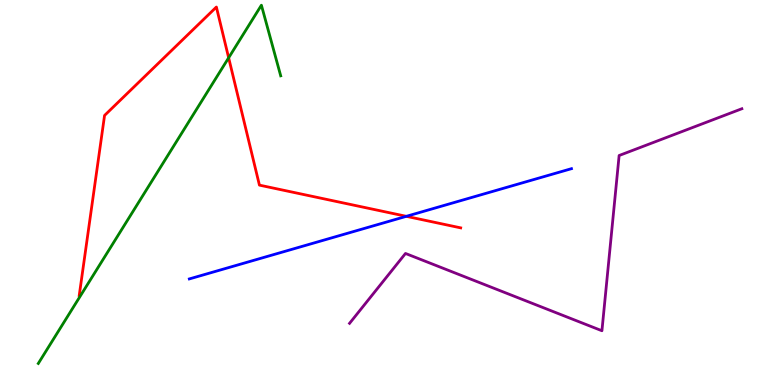[{'lines': ['blue', 'red'], 'intersections': [{'x': 5.24, 'y': 4.38}]}, {'lines': ['green', 'red'], 'intersections': [{'x': 2.95, 'y': 8.5}]}, {'lines': ['purple', 'red'], 'intersections': []}, {'lines': ['blue', 'green'], 'intersections': []}, {'lines': ['blue', 'purple'], 'intersections': []}, {'lines': ['green', 'purple'], 'intersections': []}]